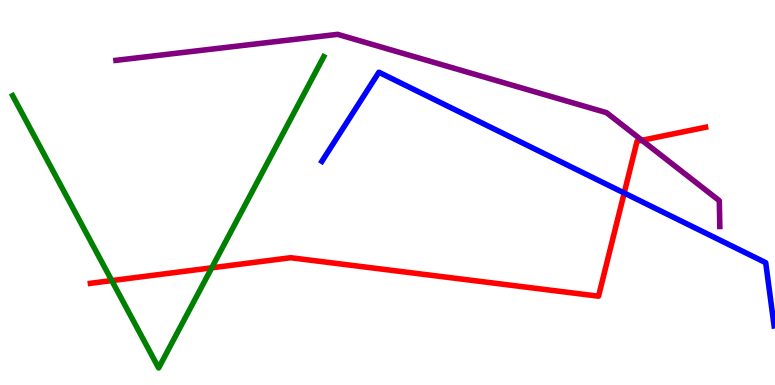[{'lines': ['blue', 'red'], 'intersections': [{'x': 8.05, 'y': 4.99}]}, {'lines': ['green', 'red'], 'intersections': [{'x': 1.44, 'y': 2.71}, {'x': 2.73, 'y': 3.04}]}, {'lines': ['purple', 'red'], 'intersections': [{'x': 8.28, 'y': 6.36}]}, {'lines': ['blue', 'green'], 'intersections': []}, {'lines': ['blue', 'purple'], 'intersections': []}, {'lines': ['green', 'purple'], 'intersections': []}]